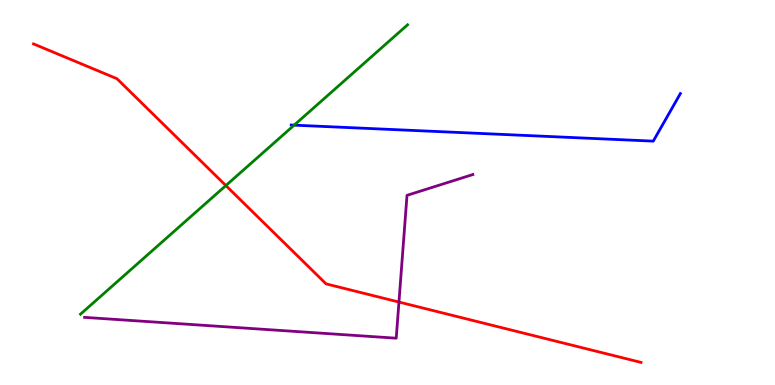[{'lines': ['blue', 'red'], 'intersections': []}, {'lines': ['green', 'red'], 'intersections': [{'x': 2.91, 'y': 5.18}]}, {'lines': ['purple', 'red'], 'intersections': [{'x': 5.15, 'y': 2.15}]}, {'lines': ['blue', 'green'], 'intersections': [{'x': 3.8, 'y': 6.75}]}, {'lines': ['blue', 'purple'], 'intersections': []}, {'lines': ['green', 'purple'], 'intersections': []}]